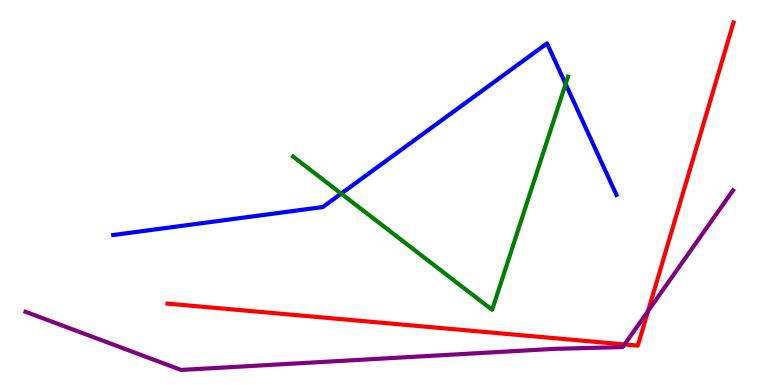[{'lines': ['blue', 'red'], 'intersections': []}, {'lines': ['green', 'red'], 'intersections': []}, {'lines': ['purple', 'red'], 'intersections': [{'x': 8.06, 'y': 1.05}, {'x': 8.36, 'y': 1.92}]}, {'lines': ['blue', 'green'], 'intersections': [{'x': 4.4, 'y': 4.97}, {'x': 7.3, 'y': 7.82}]}, {'lines': ['blue', 'purple'], 'intersections': []}, {'lines': ['green', 'purple'], 'intersections': []}]